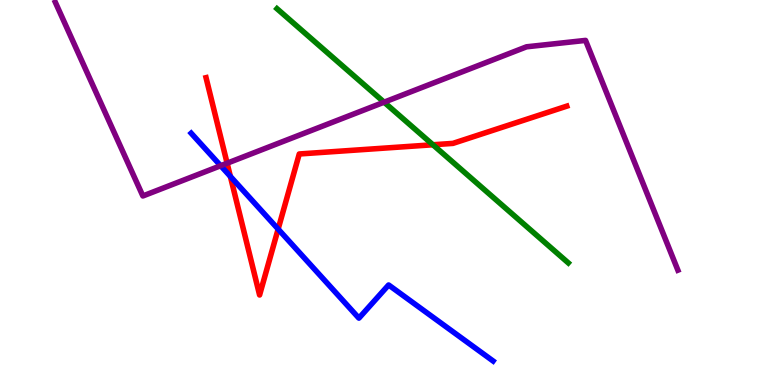[{'lines': ['blue', 'red'], 'intersections': [{'x': 2.97, 'y': 5.42}, {'x': 3.59, 'y': 4.05}]}, {'lines': ['green', 'red'], 'intersections': [{'x': 5.59, 'y': 6.24}]}, {'lines': ['purple', 'red'], 'intersections': [{'x': 2.93, 'y': 5.76}]}, {'lines': ['blue', 'green'], 'intersections': []}, {'lines': ['blue', 'purple'], 'intersections': [{'x': 2.85, 'y': 5.7}]}, {'lines': ['green', 'purple'], 'intersections': [{'x': 4.96, 'y': 7.35}]}]